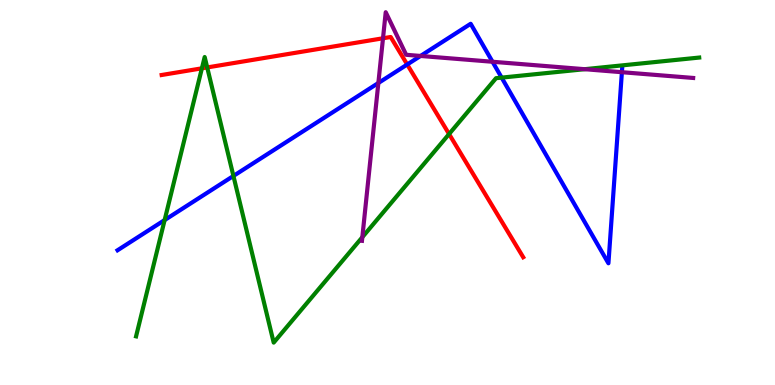[{'lines': ['blue', 'red'], 'intersections': [{'x': 5.25, 'y': 8.32}]}, {'lines': ['green', 'red'], 'intersections': [{'x': 2.61, 'y': 8.23}, {'x': 2.67, 'y': 8.25}, {'x': 5.79, 'y': 6.52}]}, {'lines': ['purple', 'red'], 'intersections': [{'x': 4.94, 'y': 9.01}]}, {'lines': ['blue', 'green'], 'intersections': [{'x': 2.12, 'y': 4.28}, {'x': 3.01, 'y': 5.43}, {'x': 6.47, 'y': 7.98}]}, {'lines': ['blue', 'purple'], 'intersections': [{'x': 4.88, 'y': 7.84}, {'x': 5.43, 'y': 8.55}, {'x': 6.36, 'y': 8.4}, {'x': 8.02, 'y': 8.12}]}, {'lines': ['green', 'purple'], 'intersections': [{'x': 4.68, 'y': 3.84}, {'x': 7.54, 'y': 8.2}]}]